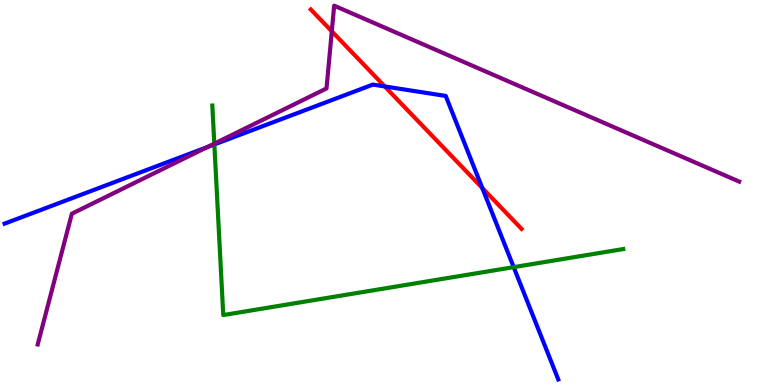[{'lines': ['blue', 'red'], 'intersections': [{'x': 4.96, 'y': 7.75}, {'x': 6.22, 'y': 5.12}]}, {'lines': ['green', 'red'], 'intersections': []}, {'lines': ['purple', 'red'], 'intersections': [{'x': 4.28, 'y': 9.19}]}, {'lines': ['blue', 'green'], 'intersections': [{'x': 2.77, 'y': 6.25}, {'x': 6.63, 'y': 3.06}]}, {'lines': ['blue', 'purple'], 'intersections': [{'x': 2.67, 'y': 6.18}]}, {'lines': ['green', 'purple'], 'intersections': [{'x': 2.77, 'y': 6.27}]}]